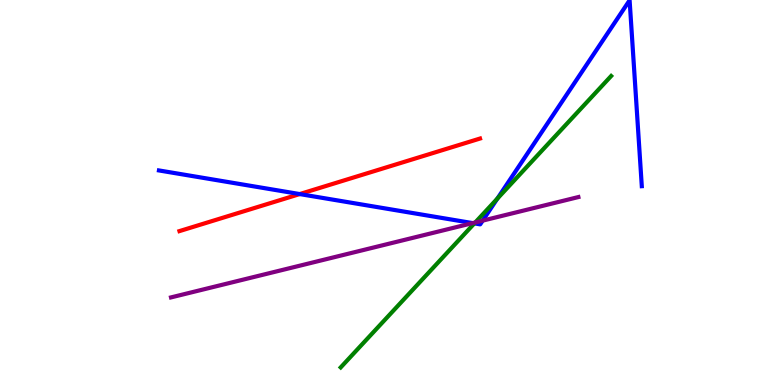[{'lines': ['blue', 'red'], 'intersections': [{'x': 3.87, 'y': 4.96}]}, {'lines': ['green', 'red'], 'intersections': []}, {'lines': ['purple', 'red'], 'intersections': []}, {'lines': ['blue', 'green'], 'intersections': [{'x': 6.12, 'y': 4.2}, {'x': 6.42, 'y': 4.84}]}, {'lines': ['blue', 'purple'], 'intersections': [{'x': 6.1, 'y': 4.21}, {'x': 6.23, 'y': 4.27}]}, {'lines': ['green', 'purple'], 'intersections': [{'x': 6.13, 'y': 4.22}]}]